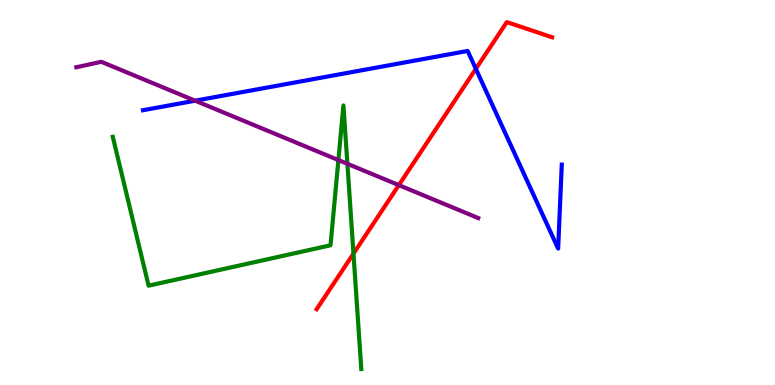[{'lines': ['blue', 'red'], 'intersections': [{'x': 6.14, 'y': 8.21}]}, {'lines': ['green', 'red'], 'intersections': [{'x': 4.56, 'y': 3.41}]}, {'lines': ['purple', 'red'], 'intersections': [{'x': 5.15, 'y': 5.19}]}, {'lines': ['blue', 'green'], 'intersections': []}, {'lines': ['blue', 'purple'], 'intersections': [{'x': 2.52, 'y': 7.38}]}, {'lines': ['green', 'purple'], 'intersections': [{'x': 4.37, 'y': 5.84}, {'x': 4.48, 'y': 5.75}]}]